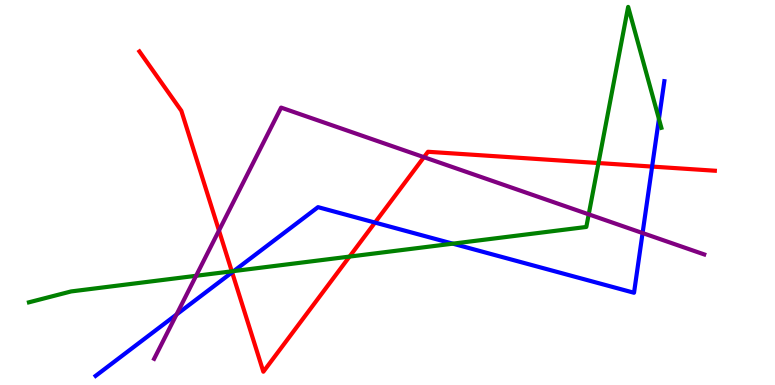[{'lines': ['blue', 'red'], 'intersections': [{'x': 3.0, 'y': 2.93}, {'x': 4.84, 'y': 4.22}, {'x': 8.41, 'y': 5.67}]}, {'lines': ['green', 'red'], 'intersections': [{'x': 2.99, 'y': 2.95}, {'x': 4.51, 'y': 3.34}, {'x': 7.72, 'y': 5.77}]}, {'lines': ['purple', 'red'], 'intersections': [{'x': 2.83, 'y': 4.01}, {'x': 5.47, 'y': 5.92}]}, {'lines': ['blue', 'green'], 'intersections': [{'x': 3.02, 'y': 2.96}, {'x': 5.84, 'y': 3.67}, {'x': 8.5, 'y': 6.91}]}, {'lines': ['blue', 'purple'], 'intersections': [{'x': 2.28, 'y': 1.83}, {'x': 8.29, 'y': 3.95}]}, {'lines': ['green', 'purple'], 'intersections': [{'x': 2.53, 'y': 2.84}, {'x': 7.6, 'y': 4.43}]}]